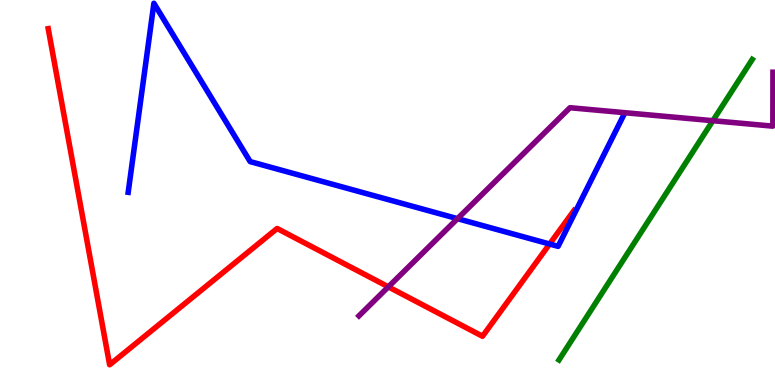[{'lines': ['blue', 'red'], 'intersections': [{'x': 7.09, 'y': 3.66}]}, {'lines': ['green', 'red'], 'intersections': []}, {'lines': ['purple', 'red'], 'intersections': [{'x': 5.01, 'y': 2.55}]}, {'lines': ['blue', 'green'], 'intersections': []}, {'lines': ['blue', 'purple'], 'intersections': [{'x': 5.9, 'y': 4.32}]}, {'lines': ['green', 'purple'], 'intersections': [{'x': 9.2, 'y': 6.86}]}]